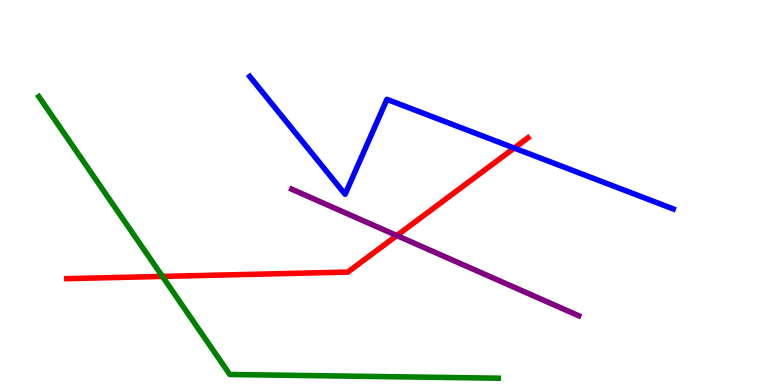[{'lines': ['blue', 'red'], 'intersections': [{'x': 6.63, 'y': 6.15}]}, {'lines': ['green', 'red'], 'intersections': [{'x': 2.1, 'y': 2.82}]}, {'lines': ['purple', 'red'], 'intersections': [{'x': 5.12, 'y': 3.88}]}, {'lines': ['blue', 'green'], 'intersections': []}, {'lines': ['blue', 'purple'], 'intersections': []}, {'lines': ['green', 'purple'], 'intersections': []}]